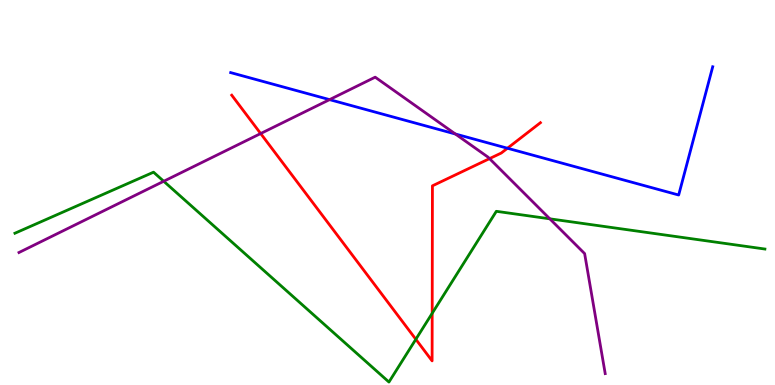[{'lines': ['blue', 'red'], 'intersections': [{'x': 6.55, 'y': 6.15}]}, {'lines': ['green', 'red'], 'intersections': [{'x': 5.37, 'y': 1.19}, {'x': 5.58, 'y': 1.86}]}, {'lines': ['purple', 'red'], 'intersections': [{'x': 3.36, 'y': 6.53}, {'x': 6.32, 'y': 5.88}]}, {'lines': ['blue', 'green'], 'intersections': []}, {'lines': ['blue', 'purple'], 'intersections': [{'x': 4.25, 'y': 7.41}, {'x': 5.88, 'y': 6.52}]}, {'lines': ['green', 'purple'], 'intersections': [{'x': 2.11, 'y': 5.29}, {'x': 7.09, 'y': 4.32}]}]